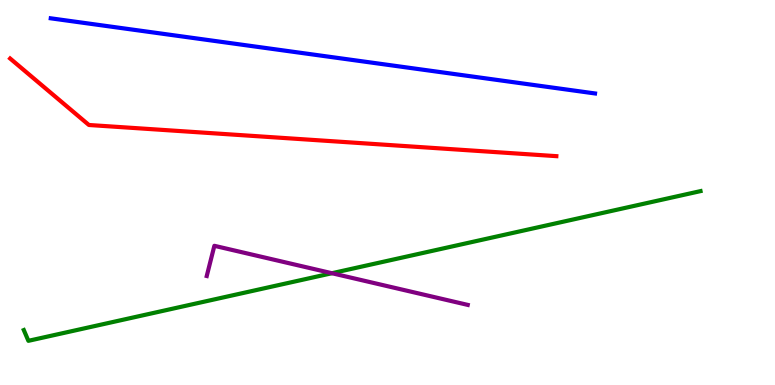[{'lines': ['blue', 'red'], 'intersections': []}, {'lines': ['green', 'red'], 'intersections': []}, {'lines': ['purple', 'red'], 'intersections': []}, {'lines': ['blue', 'green'], 'intersections': []}, {'lines': ['blue', 'purple'], 'intersections': []}, {'lines': ['green', 'purple'], 'intersections': [{'x': 4.28, 'y': 2.9}]}]